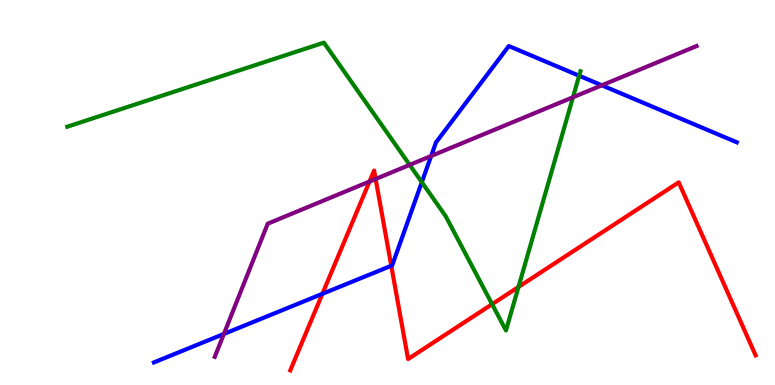[{'lines': ['blue', 'red'], 'intersections': [{'x': 4.16, 'y': 2.37}, {'x': 5.05, 'y': 3.1}]}, {'lines': ['green', 'red'], 'intersections': [{'x': 6.35, 'y': 2.1}, {'x': 6.69, 'y': 2.55}]}, {'lines': ['purple', 'red'], 'intersections': [{'x': 4.77, 'y': 5.28}, {'x': 4.85, 'y': 5.35}]}, {'lines': ['blue', 'green'], 'intersections': [{'x': 5.44, 'y': 5.27}, {'x': 7.47, 'y': 8.03}]}, {'lines': ['blue', 'purple'], 'intersections': [{'x': 2.89, 'y': 1.33}, {'x': 5.56, 'y': 5.95}, {'x': 7.77, 'y': 7.78}]}, {'lines': ['green', 'purple'], 'intersections': [{'x': 5.29, 'y': 5.72}, {'x': 7.39, 'y': 7.47}]}]